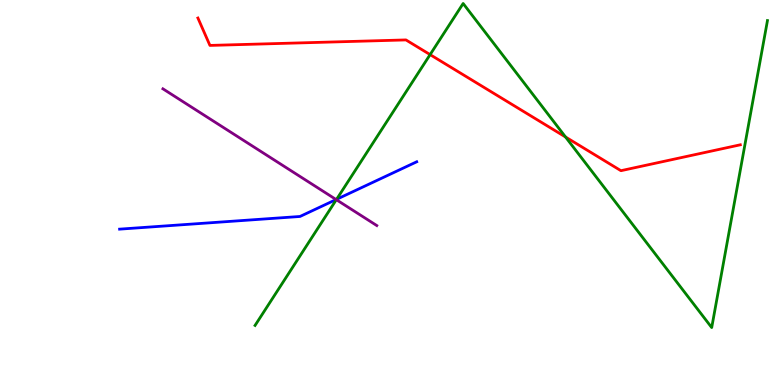[{'lines': ['blue', 'red'], 'intersections': []}, {'lines': ['green', 'red'], 'intersections': [{'x': 5.55, 'y': 8.58}, {'x': 7.3, 'y': 6.44}]}, {'lines': ['purple', 'red'], 'intersections': []}, {'lines': ['blue', 'green'], 'intersections': [{'x': 4.34, 'y': 4.82}]}, {'lines': ['blue', 'purple'], 'intersections': [{'x': 4.34, 'y': 4.82}]}, {'lines': ['green', 'purple'], 'intersections': [{'x': 4.34, 'y': 4.81}]}]